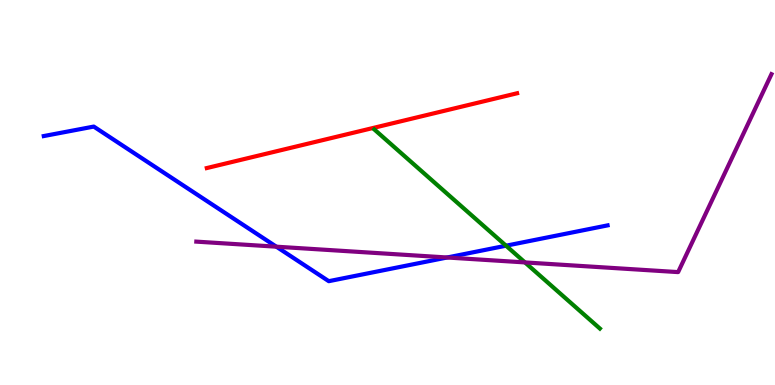[{'lines': ['blue', 'red'], 'intersections': []}, {'lines': ['green', 'red'], 'intersections': []}, {'lines': ['purple', 'red'], 'intersections': []}, {'lines': ['blue', 'green'], 'intersections': [{'x': 6.53, 'y': 3.62}]}, {'lines': ['blue', 'purple'], 'intersections': [{'x': 3.57, 'y': 3.59}, {'x': 5.77, 'y': 3.31}]}, {'lines': ['green', 'purple'], 'intersections': [{'x': 6.77, 'y': 3.18}]}]